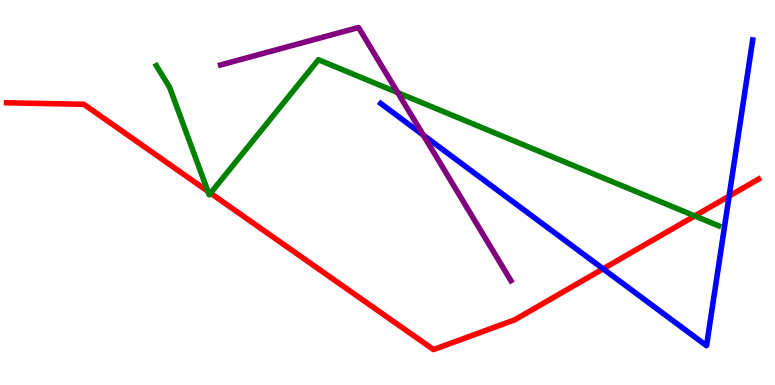[{'lines': ['blue', 'red'], 'intersections': [{'x': 7.78, 'y': 3.02}, {'x': 9.41, 'y': 4.91}]}, {'lines': ['green', 'red'], 'intersections': [{'x': 2.68, 'y': 5.03}, {'x': 2.72, 'y': 4.98}, {'x': 8.96, 'y': 4.39}]}, {'lines': ['purple', 'red'], 'intersections': []}, {'lines': ['blue', 'green'], 'intersections': []}, {'lines': ['blue', 'purple'], 'intersections': [{'x': 5.46, 'y': 6.49}]}, {'lines': ['green', 'purple'], 'intersections': [{'x': 5.13, 'y': 7.59}]}]